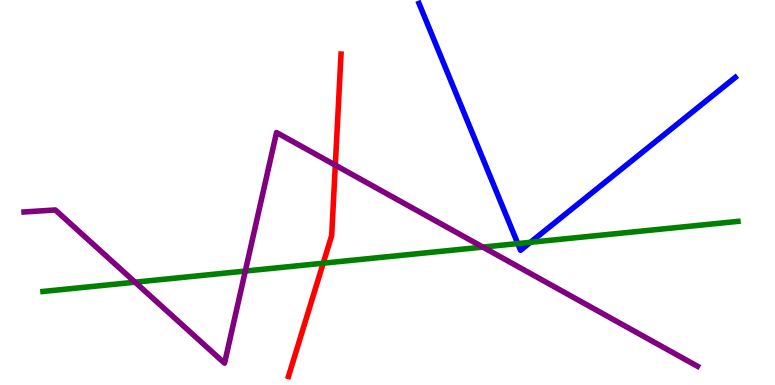[{'lines': ['blue', 'red'], 'intersections': []}, {'lines': ['green', 'red'], 'intersections': [{'x': 4.17, 'y': 3.16}]}, {'lines': ['purple', 'red'], 'intersections': [{'x': 4.33, 'y': 5.71}]}, {'lines': ['blue', 'green'], 'intersections': [{'x': 6.68, 'y': 3.67}, {'x': 6.84, 'y': 3.71}]}, {'lines': ['blue', 'purple'], 'intersections': []}, {'lines': ['green', 'purple'], 'intersections': [{'x': 1.74, 'y': 2.67}, {'x': 3.17, 'y': 2.96}, {'x': 6.23, 'y': 3.58}]}]